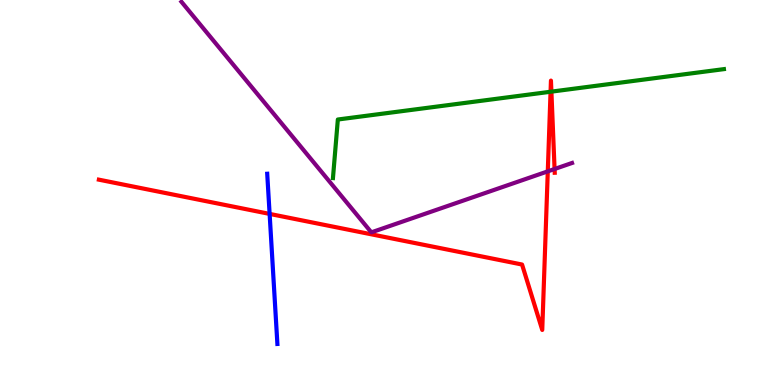[{'lines': ['blue', 'red'], 'intersections': [{'x': 3.48, 'y': 4.44}]}, {'lines': ['green', 'red'], 'intersections': [{'x': 7.1, 'y': 7.62}, {'x': 7.11, 'y': 7.62}]}, {'lines': ['purple', 'red'], 'intersections': [{'x': 7.07, 'y': 5.55}, {'x': 7.16, 'y': 5.61}]}, {'lines': ['blue', 'green'], 'intersections': []}, {'lines': ['blue', 'purple'], 'intersections': []}, {'lines': ['green', 'purple'], 'intersections': []}]